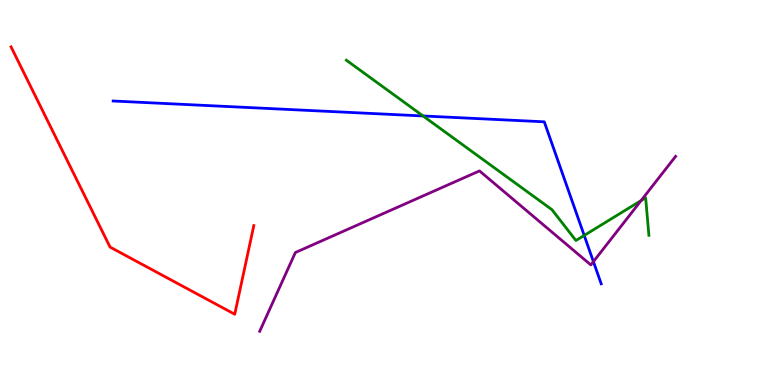[{'lines': ['blue', 'red'], 'intersections': []}, {'lines': ['green', 'red'], 'intersections': []}, {'lines': ['purple', 'red'], 'intersections': []}, {'lines': ['blue', 'green'], 'intersections': [{'x': 5.46, 'y': 6.99}, {'x': 7.54, 'y': 3.88}]}, {'lines': ['blue', 'purple'], 'intersections': [{'x': 7.66, 'y': 3.2}]}, {'lines': ['green', 'purple'], 'intersections': [{'x': 8.27, 'y': 4.79}]}]